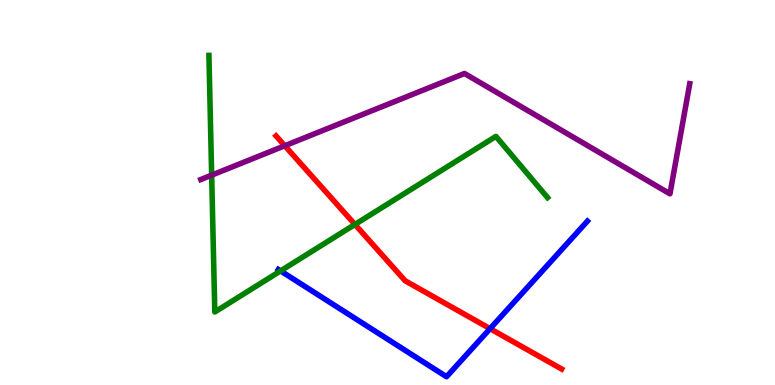[{'lines': ['blue', 'red'], 'intersections': [{'x': 6.32, 'y': 1.46}]}, {'lines': ['green', 'red'], 'intersections': [{'x': 4.58, 'y': 4.17}]}, {'lines': ['purple', 'red'], 'intersections': [{'x': 3.67, 'y': 6.21}]}, {'lines': ['blue', 'green'], 'intersections': [{'x': 3.62, 'y': 2.96}]}, {'lines': ['blue', 'purple'], 'intersections': []}, {'lines': ['green', 'purple'], 'intersections': [{'x': 2.73, 'y': 5.45}]}]